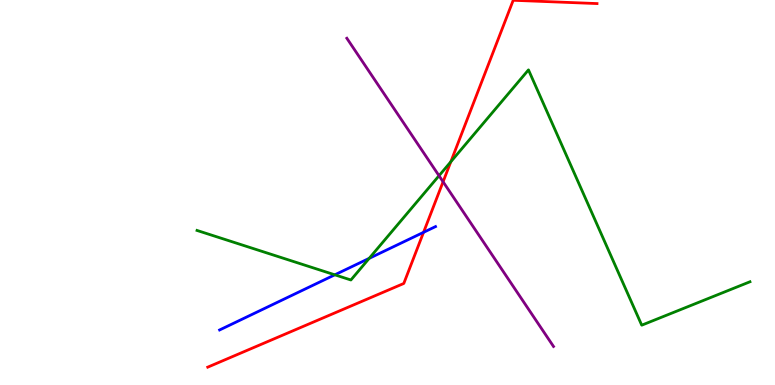[{'lines': ['blue', 'red'], 'intersections': [{'x': 5.47, 'y': 3.97}]}, {'lines': ['green', 'red'], 'intersections': [{'x': 5.82, 'y': 5.8}]}, {'lines': ['purple', 'red'], 'intersections': [{'x': 5.72, 'y': 5.28}]}, {'lines': ['blue', 'green'], 'intersections': [{'x': 4.32, 'y': 2.86}, {'x': 4.76, 'y': 3.29}]}, {'lines': ['blue', 'purple'], 'intersections': []}, {'lines': ['green', 'purple'], 'intersections': [{'x': 5.66, 'y': 5.44}]}]